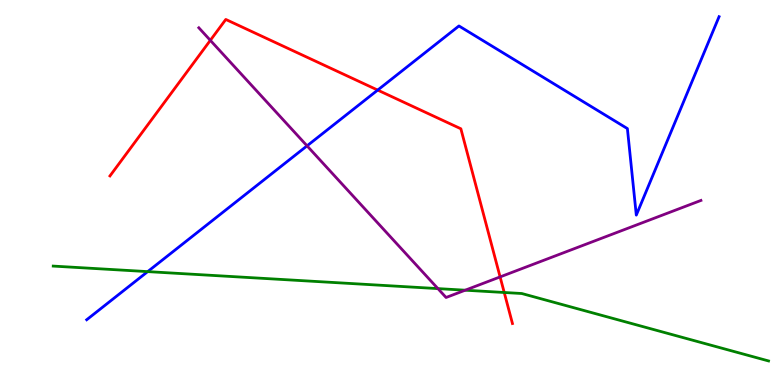[{'lines': ['blue', 'red'], 'intersections': [{'x': 4.87, 'y': 7.66}]}, {'lines': ['green', 'red'], 'intersections': [{'x': 6.51, 'y': 2.4}]}, {'lines': ['purple', 'red'], 'intersections': [{'x': 2.71, 'y': 8.95}, {'x': 6.45, 'y': 2.81}]}, {'lines': ['blue', 'green'], 'intersections': [{'x': 1.91, 'y': 2.95}]}, {'lines': ['blue', 'purple'], 'intersections': [{'x': 3.96, 'y': 6.21}]}, {'lines': ['green', 'purple'], 'intersections': [{'x': 5.65, 'y': 2.5}, {'x': 6.0, 'y': 2.46}]}]